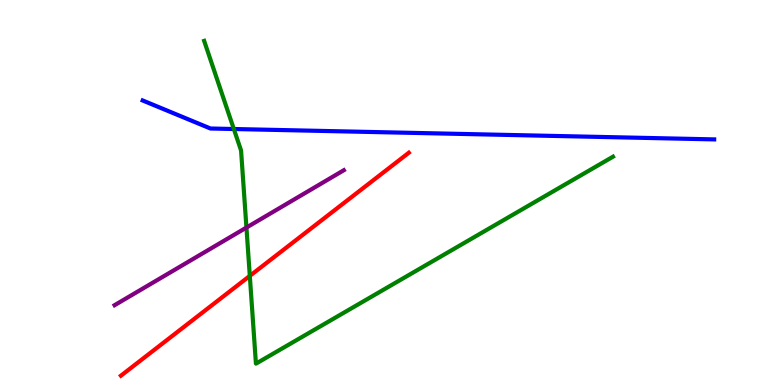[{'lines': ['blue', 'red'], 'intersections': []}, {'lines': ['green', 'red'], 'intersections': [{'x': 3.22, 'y': 2.83}]}, {'lines': ['purple', 'red'], 'intersections': []}, {'lines': ['blue', 'green'], 'intersections': [{'x': 3.02, 'y': 6.65}]}, {'lines': ['blue', 'purple'], 'intersections': []}, {'lines': ['green', 'purple'], 'intersections': [{'x': 3.18, 'y': 4.09}]}]